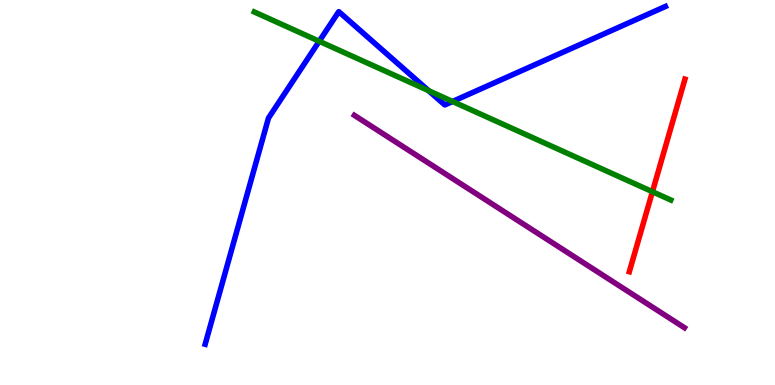[{'lines': ['blue', 'red'], 'intersections': []}, {'lines': ['green', 'red'], 'intersections': [{'x': 8.42, 'y': 5.02}]}, {'lines': ['purple', 'red'], 'intersections': []}, {'lines': ['blue', 'green'], 'intersections': [{'x': 4.12, 'y': 8.93}, {'x': 5.53, 'y': 7.65}, {'x': 5.84, 'y': 7.36}]}, {'lines': ['blue', 'purple'], 'intersections': []}, {'lines': ['green', 'purple'], 'intersections': []}]